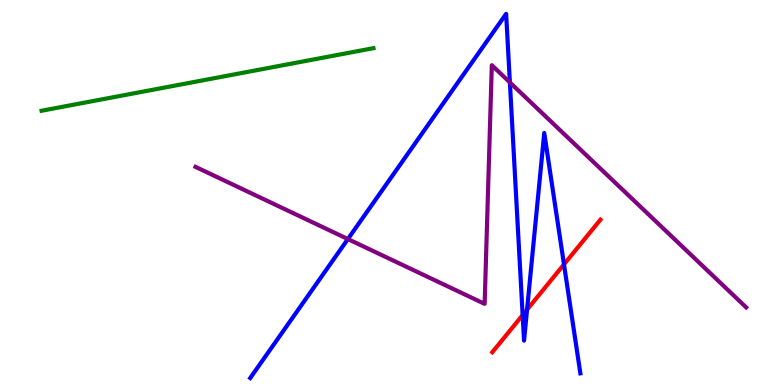[{'lines': ['blue', 'red'], 'intersections': [{'x': 6.74, 'y': 1.82}, {'x': 6.8, 'y': 1.96}, {'x': 7.28, 'y': 3.13}]}, {'lines': ['green', 'red'], 'intersections': []}, {'lines': ['purple', 'red'], 'intersections': []}, {'lines': ['blue', 'green'], 'intersections': []}, {'lines': ['blue', 'purple'], 'intersections': [{'x': 4.49, 'y': 3.79}, {'x': 6.58, 'y': 7.86}]}, {'lines': ['green', 'purple'], 'intersections': []}]